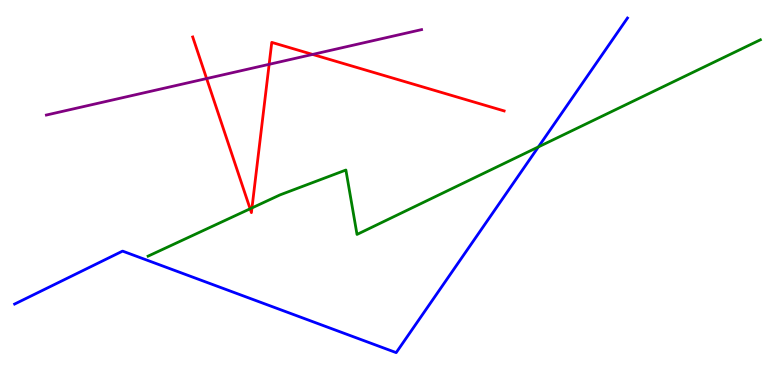[{'lines': ['blue', 'red'], 'intersections': []}, {'lines': ['green', 'red'], 'intersections': [{'x': 3.23, 'y': 4.58}, {'x': 3.25, 'y': 4.6}]}, {'lines': ['purple', 'red'], 'intersections': [{'x': 2.67, 'y': 7.96}, {'x': 3.47, 'y': 8.33}, {'x': 4.03, 'y': 8.59}]}, {'lines': ['blue', 'green'], 'intersections': [{'x': 6.95, 'y': 6.18}]}, {'lines': ['blue', 'purple'], 'intersections': []}, {'lines': ['green', 'purple'], 'intersections': []}]